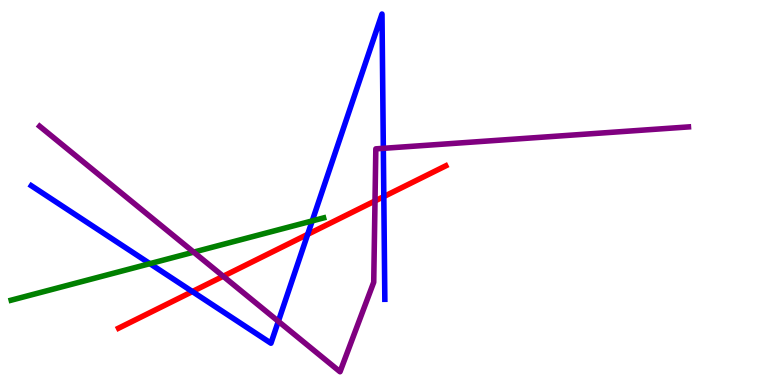[{'lines': ['blue', 'red'], 'intersections': [{'x': 2.48, 'y': 2.43}, {'x': 3.97, 'y': 3.91}, {'x': 4.95, 'y': 4.89}]}, {'lines': ['green', 'red'], 'intersections': []}, {'lines': ['purple', 'red'], 'intersections': [{'x': 2.88, 'y': 2.82}, {'x': 4.84, 'y': 4.78}]}, {'lines': ['blue', 'green'], 'intersections': [{'x': 1.93, 'y': 3.15}, {'x': 4.03, 'y': 4.26}]}, {'lines': ['blue', 'purple'], 'intersections': [{'x': 3.59, 'y': 1.65}, {'x': 4.95, 'y': 6.15}]}, {'lines': ['green', 'purple'], 'intersections': [{'x': 2.5, 'y': 3.45}]}]